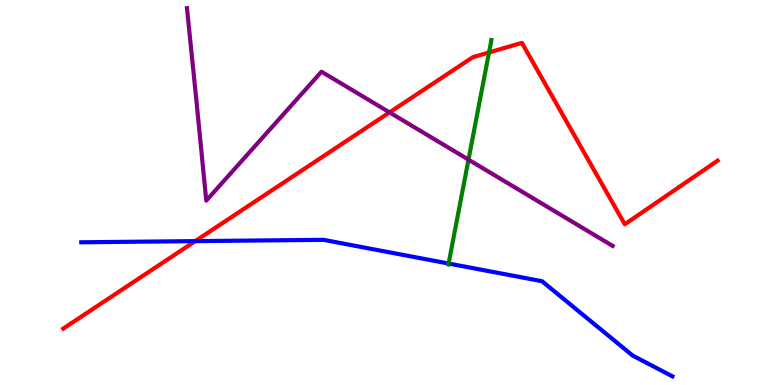[{'lines': ['blue', 'red'], 'intersections': [{'x': 2.52, 'y': 3.74}]}, {'lines': ['green', 'red'], 'intersections': [{'x': 6.31, 'y': 8.64}]}, {'lines': ['purple', 'red'], 'intersections': [{'x': 5.03, 'y': 7.08}]}, {'lines': ['blue', 'green'], 'intersections': [{'x': 5.79, 'y': 3.16}]}, {'lines': ['blue', 'purple'], 'intersections': []}, {'lines': ['green', 'purple'], 'intersections': [{'x': 6.05, 'y': 5.85}]}]